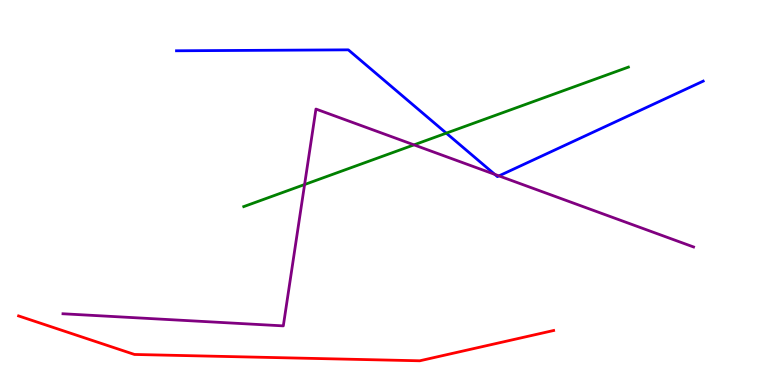[{'lines': ['blue', 'red'], 'intersections': []}, {'lines': ['green', 'red'], 'intersections': []}, {'lines': ['purple', 'red'], 'intersections': []}, {'lines': ['blue', 'green'], 'intersections': [{'x': 5.76, 'y': 6.54}]}, {'lines': ['blue', 'purple'], 'intersections': [{'x': 6.38, 'y': 5.47}, {'x': 6.44, 'y': 5.43}]}, {'lines': ['green', 'purple'], 'intersections': [{'x': 3.93, 'y': 5.21}, {'x': 5.34, 'y': 6.24}]}]